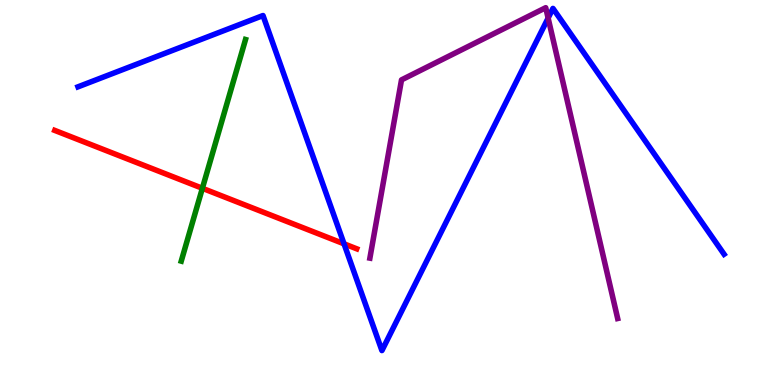[{'lines': ['blue', 'red'], 'intersections': [{'x': 4.44, 'y': 3.67}]}, {'lines': ['green', 'red'], 'intersections': [{'x': 2.61, 'y': 5.11}]}, {'lines': ['purple', 'red'], 'intersections': []}, {'lines': ['blue', 'green'], 'intersections': []}, {'lines': ['blue', 'purple'], 'intersections': [{'x': 7.07, 'y': 9.53}]}, {'lines': ['green', 'purple'], 'intersections': []}]